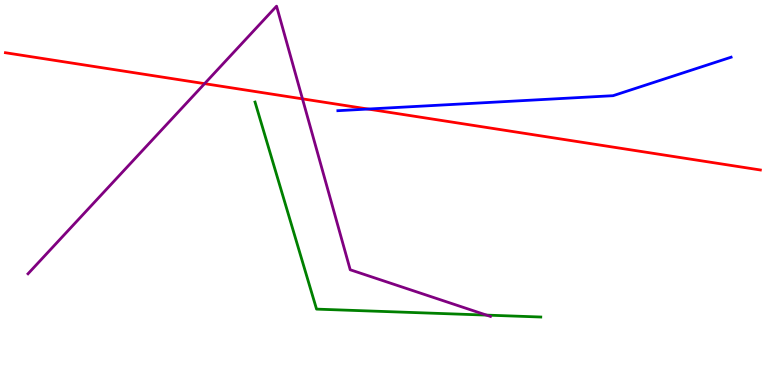[{'lines': ['blue', 'red'], 'intersections': [{'x': 4.75, 'y': 7.17}]}, {'lines': ['green', 'red'], 'intersections': []}, {'lines': ['purple', 'red'], 'intersections': [{'x': 2.64, 'y': 7.83}, {'x': 3.9, 'y': 7.43}]}, {'lines': ['blue', 'green'], 'intersections': []}, {'lines': ['blue', 'purple'], 'intersections': []}, {'lines': ['green', 'purple'], 'intersections': [{'x': 6.28, 'y': 1.82}]}]